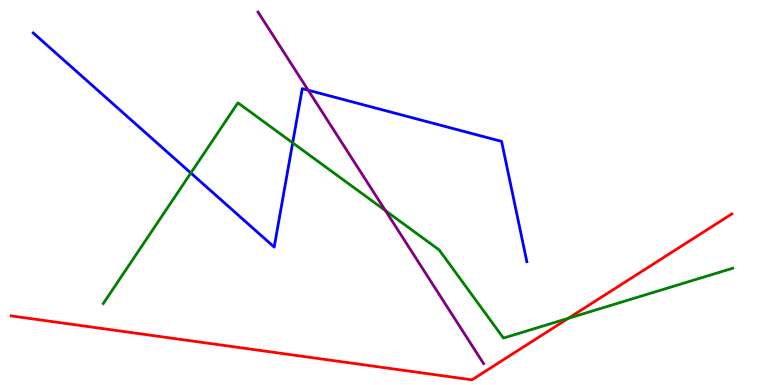[{'lines': ['blue', 'red'], 'intersections': []}, {'lines': ['green', 'red'], 'intersections': [{'x': 7.33, 'y': 1.73}]}, {'lines': ['purple', 'red'], 'intersections': []}, {'lines': ['blue', 'green'], 'intersections': [{'x': 2.46, 'y': 5.51}, {'x': 3.78, 'y': 6.29}]}, {'lines': ['blue', 'purple'], 'intersections': [{'x': 3.98, 'y': 7.66}]}, {'lines': ['green', 'purple'], 'intersections': [{'x': 4.97, 'y': 4.53}]}]